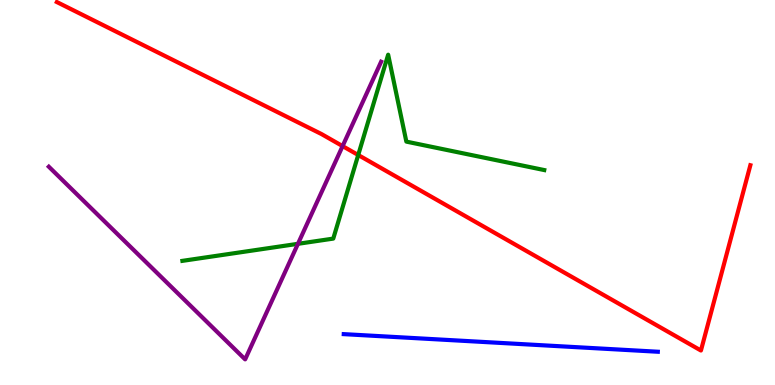[{'lines': ['blue', 'red'], 'intersections': []}, {'lines': ['green', 'red'], 'intersections': [{'x': 4.62, 'y': 5.97}]}, {'lines': ['purple', 'red'], 'intersections': [{'x': 4.42, 'y': 6.21}]}, {'lines': ['blue', 'green'], 'intersections': []}, {'lines': ['blue', 'purple'], 'intersections': []}, {'lines': ['green', 'purple'], 'intersections': [{'x': 3.84, 'y': 3.67}]}]